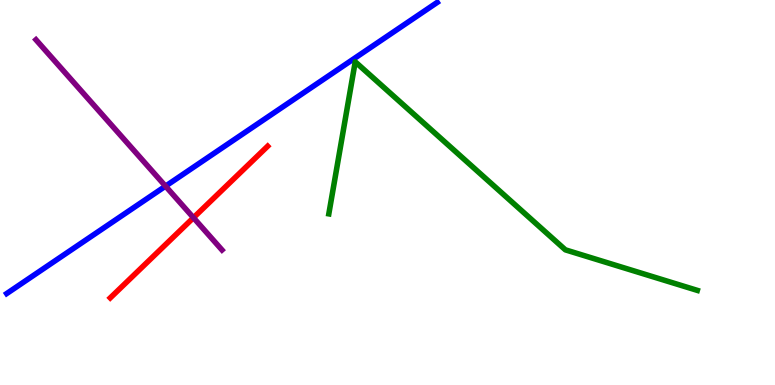[{'lines': ['blue', 'red'], 'intersections': []}, {'lines': ['green', 'red'], 'intersections': []}, {'lines': ['purple', 'red'], 'intersections': [{'x': 2.5, 'y': 4.35}]}, {'lines': ['blue', 'green'], 'intersections': []}, {'lines': ['blue', 'purple'], 'intersections': [{'x': 2.14, 'y': 5.16}]}, {'lines': ['green', 'purple'], 'intersections': []}]